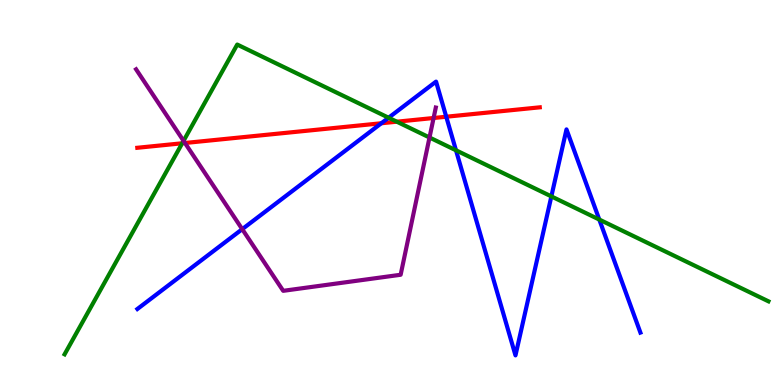[{'lines': ['blue', 'red'], 'intersections': [{'x': 4.92, 'y': 6.8}, {'x': 5.76, 'y': 6.97}]}, {'lines': ['green', 'red'], 'intersections': [{'x': 2.35, 'y': 6.28}, {'x': 5.12, 'y': 6.84}]}, {'lines': ['purple', 'red'], 'intersections': [{'x': 2.39, 'y': 6.29}, {'x': 5.59, 'y': 6.94}]}, {'lines': ['blue', 'green'], 'intersections': [{'x': 5.01, 'y': 6.94}, {'x': 5.88, 'y': 6.1}, {'x': 7.11, 'y': 4.9}, {'x': 7.73, 'y': 4.3}]}, {'lines': ['blue', 'purple'], 'intersections': [{'x': 3.13, 'y': 4.05}]}, {'lines': ['green', 'purple'], 'intersections': [{'x': 2.37, 'y': 6.34}, {'x': 5.54, 'y': 6.43}]}]